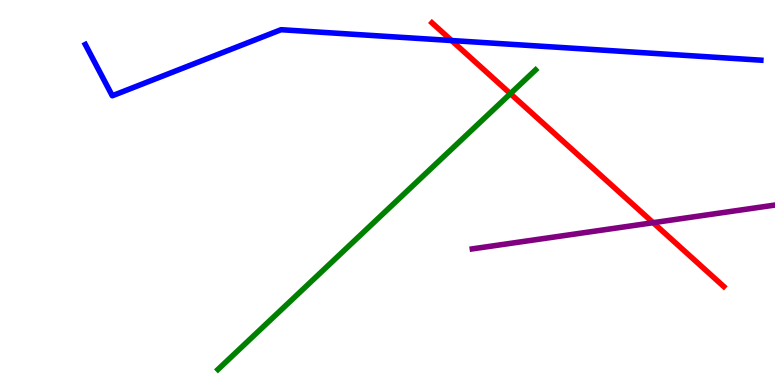[{'lines': ['blue', 'red'], 'intersections': [{'x': 5.83, 'y': 8.95}]}, {'lines': ['green', 'red'], 'intersections': [{'x': 6.59, 'y': 7.57}]}, {'lines': ['purple', 'red'], 'intersections': [{'x': 8.43, 'y': 4.22}]}, {'lines': ['blue', 'green'], 'intersections': []}, {'lines': ['blue', 'purple'], 'intersections': []}, {'lines': ['green', 'purple'], 'intersections': []}]